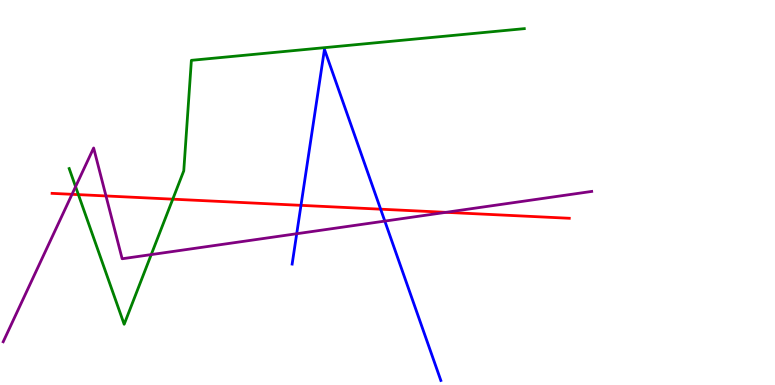[{'lines': ['blue', 'red'], 'intersections': [{'x': 3.88, 'y': 4.67}, {'x': 4.91, 'y': 4.57}]}, {'lines': ['green', 'red'], 'intersections': [{'x': 1.01, 'y': 4.94}, {'x': 2.23, 'y': 4.83}]}, {'lines': ['purple', 'red'], 'intersections': [{'x': 0.929, 'y': 4.95}, {'x': 1.37, 'y': 4.91}, {'x': 5.75, 'y': 4.48}]}, {'lines': ['blue', 'green'], 'intersections': []}, {'lines': ['blue', 'purple'], 'intersections': [{'x': 3.83, 'y': 3.93}, {'x': 4.97, 'y': 4.26}]}, {'lines': ['green', 'purple'], 'intersections': [{'x': 0.975, 'y': 5.15}, {'x': 1.95, 'y': 3.39}]}]